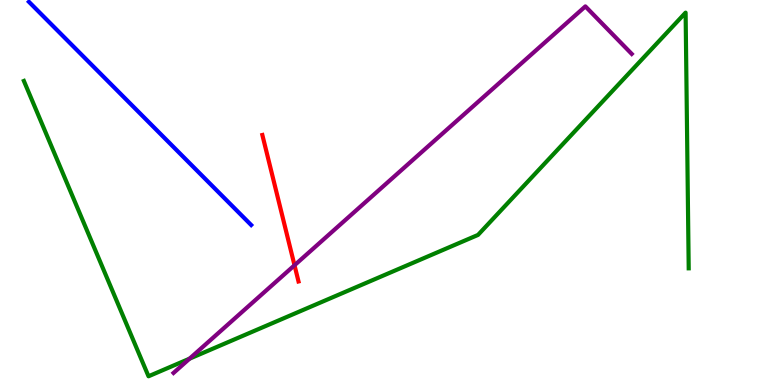[{'lines': ['blue', 'red'], 'intersections': []}, {'lines': ['green', 'red'], 'intersections': []}, {'lines': ['purple', 'red'], 'intersections': [{'x': 3.8, 'y': 3.11}]}, {'lines': ['blue', 'green'], 'intersections': []}, {'lines': ['blue', 'purple'], 'intersections': []}, {'lines': ['green', 'purple'], 'intersections': [{'x': 2.45, 'y': 0.684}]}]